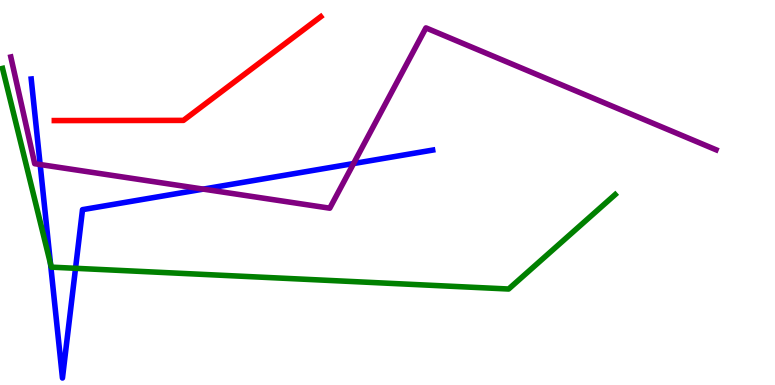[{'lines': ['blue', 'red'], 'intersections': []}, {'lines': ['green', 'red'], 'intersections': []}, {'lines': ['purple', 'red'], 'intersections': []}, {'lines': ['blue', 'green'], 'intersections': [{'x': 0.652, 'y': 3.15}, {'x': 0.975, 'y': 3.03}]}, {'lines': ['blue', 'purple'], 'intersections': [{'x': 0.518, 'y': 5.73}, {'x': 2.62, 'y': 5.09}, {'x': 4.56, 'y': 5.75}]}, {'lines': ['green', 'purple'], 'intersections': []}]